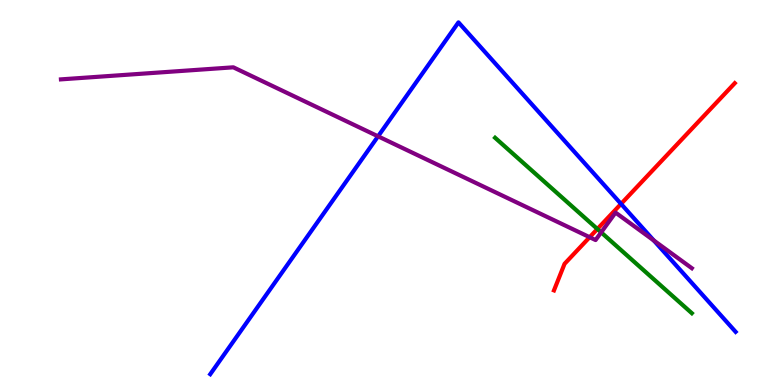[{'lines': ['blue', 'red'], 'intersections': [{'x': 8.01, 'y': 4.7}]}, {'lines': ['green', 'red'], 'intersections': [{'x': 7.71, 'y': 4.05}]}, {'lines': ['purple', 'red'], 'intersections': [{'x': 7.61, 'y': 3.84}]}, {'lines': ['blue', 'green'], 'intersections': []}, {'lines': ['blue', 'purple'], 'intersections': [{'x': 4.88, 'y': 6.46}, {'x': 8.44, 'y': 3.75}]}, {'lines': ['green', 'purple'], 'intersections': [{'x': 7.76, 'y': 3.96}]}]